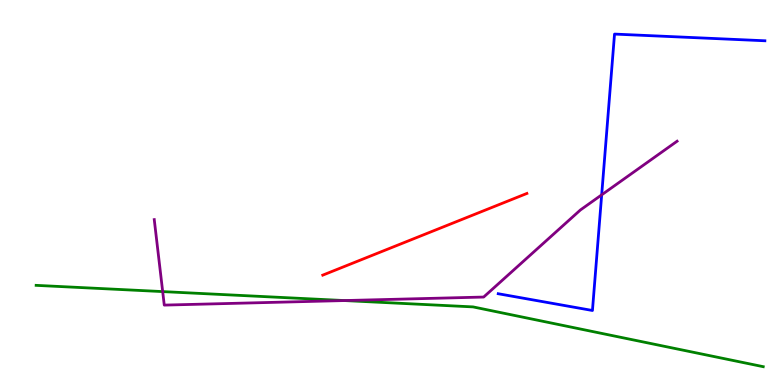[{'lines': ['blue', 'red'], 'intersections': []}, {'lines': ['green', 'red'], 'intersections': []}, {'lines': ['purple', 'red'], 'intersections': []}, {'lines': ['blue', 'green'], 'intersections': []}, {'lines': ['blue', 'purple'], 'intersections': [{'x': 7.76, 'y': 4.94}]}, {'lines': ['green', 'purple'], 'intersections': [{'x': 2.1, 'y': 2.43}, {'x': 4.44, 'y': 2.19}]}]